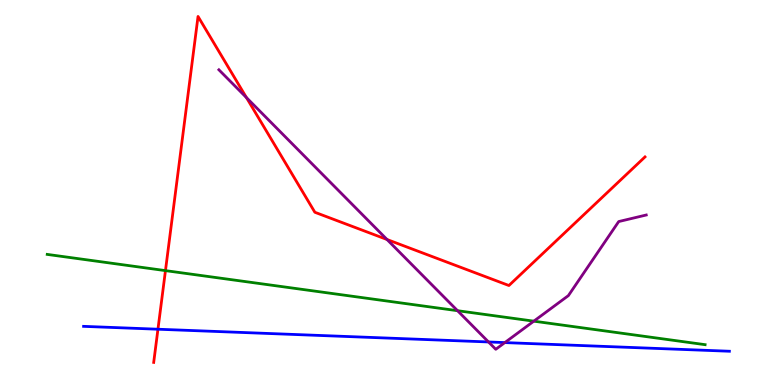[{'lines': ['blue', 'red'], 'intersections': [{'x': 2.04, 'y': 1.45}]}, {'lines': ['green', 'red'], 'intersections': [{'x': 2.13, 'y': 2.97}]}, {'lines': ['purple', 'red'], 'intersections': [{'x': 3.18, 'y': 7.46}, {'x': 4.99, 'y': 3.78}]}, {'lines': ['blue', 'green'], 'intersections': []}, {'lines': ['blue', 'purple'], 'intersections': [{'x': 6.3, 'y': 1.12}, {'x': 6.51, 'y': 1.1}]}, {'lines': ['green', 'purple'], 'intersections': [{'x': 5.9, 'y': 1.93}, {'x': 6.89, 'y': 1.66}]}]